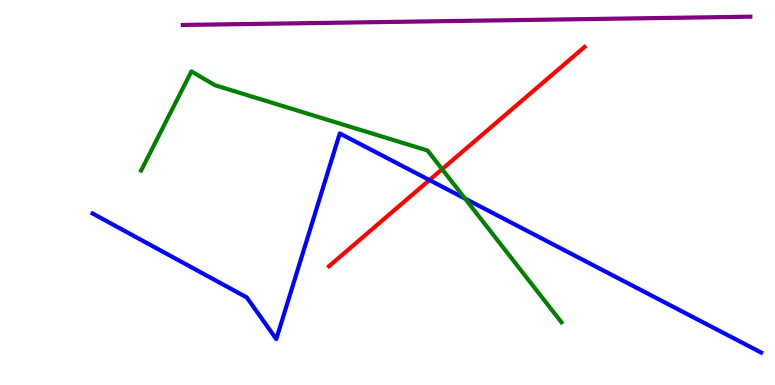[{'lines': ['blue', 'red'], 'intersections': [{'x': 5.54, 'y': 5.32}]}, {'lines': ['green', 'red'], 'intersections': [{'x': 5.7, 'y': 5.61}]}, {'lines': ['purple', 'red'], 'intersections': []}, {'lines': ['blue', 'green'], 'intersections': [{'x': 6.0, 'y': 4.84}]}, {'lines': ['blue', 'purple'], 'intersections': []}, {'lines': ['green', 'purple'], 'intersections': []}]